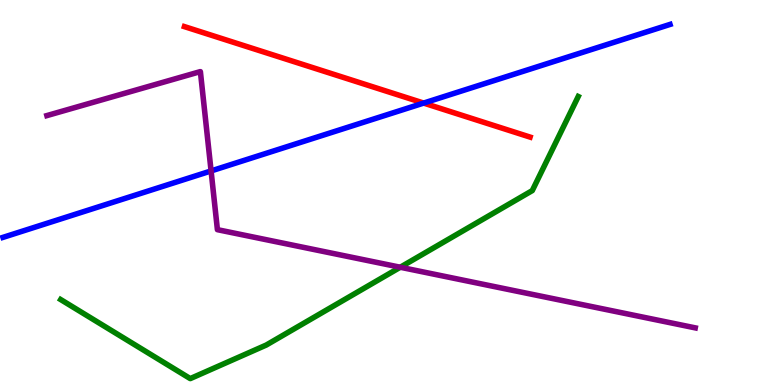[{'lines': ['blue', 'red'], 'intersections': [{'x': 5.47, 'y': 7.32}]}, {'lines': ['green', 'red'], 'intersections': []}, {'lines': ['purple', 'red'], 'intersections': []}, {'lines': ['blue', 'green'], 'intersections': []}, {'lines': ['blue', 'purple'], 'intersections': [{'x': 2.72, 'y': 5.56}]}, {'lines': ['green', 'purple'], 'intersections': [{'x': 5.16, 'y': 3.06}]}]